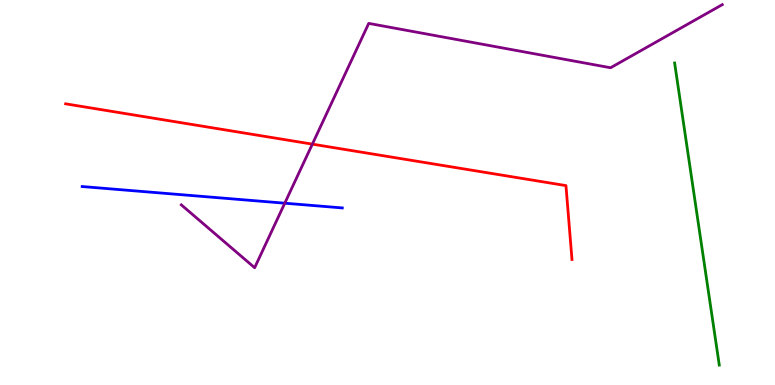[{'lines': ['blue', 'red'], 'intersections': []}, {'lines': ['green', 'red'], 'intersections': []}, {'lines': ['purple', 'red'], 'intersections': [{'x': 4.03, 'y': 6.26}]}, {'lines': ['blue', 'green'], 'intersections': []}, {'lines': ['blue', 'purple'], 'intersections': [{'x': 3.67, 'y': 4.72}]}, {'lines': ['green', 'purple'], 'intersections': []}]